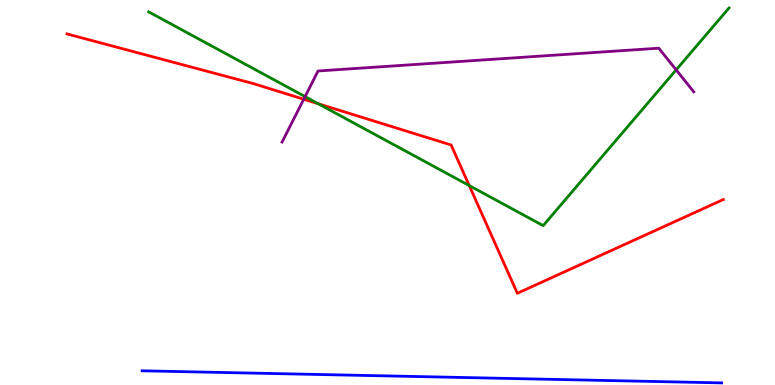[{'lines': ['blue', 'red'], 'intersections': []}, {'lines': ['green', 'red'], 'intersections': [{'x': 4.11, 'y': 7.31}, {'x': 6.05, 'y': 5.18}]}, {'lines': ['purple', 'red'], 'intersections': [{'x': 3.92, 'y': 7.42}]}, {'lines': ['blue', 'green'], 'intersections': []}, {'lines': ['blue', 'purple'], 'intersections': []}, {'lines': ['green', 'purple'], 'intersections': [{'x': 3.94, 'y': 7.49}, {'x': 8.72, 'y': 8.19}]}]